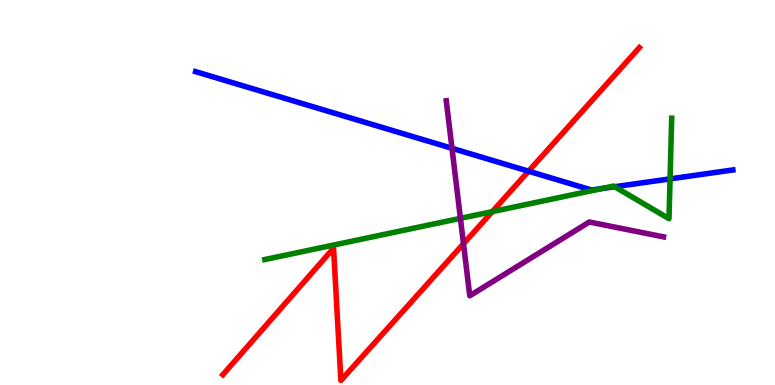[{'lines': ['blue', 'red'], 'intersections': [{'x': 6.82, 'y': 5.55}]}, {'lines': ['green', 'red'], 'intersections': [{'x': 6.35, 'y': 4.5}]}, {'lines': ['purple', 'red'], 'intersections': [{'x': 5.98, 'y': 3.67}]}, {'lines': ['blue', 'green'], 'intersections': [{'x': 7.76, 'y': 5.1}, {'x': 7.93, 'y': 5.15}, {'x': 8.65, 'y': 5.35}]}, {'lines': ['blue', 'purple'], 'intersections': [{'x': 5.83, 'y': 6.15}]}, {'lines': ['green', 'purple'], 'intersections': [{'x': 5.94, 'y': 4.33}]}]